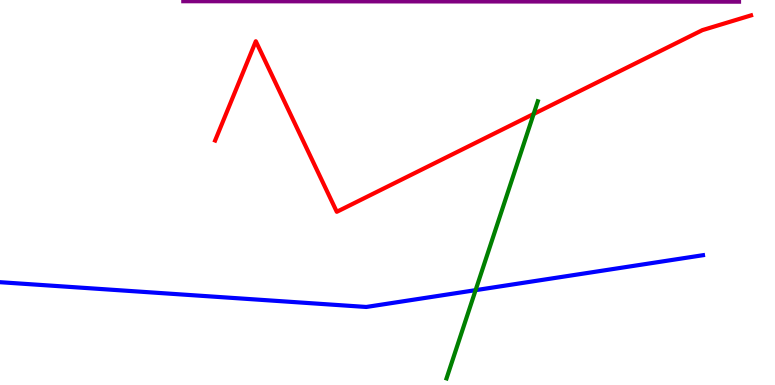[{'lines': ['blue', 'red'], 'intersections': []}, {'lines': ['green', 'red'], 'intersections': [{'x': 6.89, 'y': 7.04}]}, {'lines': ['purple', 'red'], 'intersections': []}, {'lines': ['blue', 'green'], 'intersections': [{'x': 6.14, 'y': 2.46}]}, {'lines': ['blue', 'purple'], 'intersections': []}, {'lines': ['green', 'purple'], 'intersections': []}]